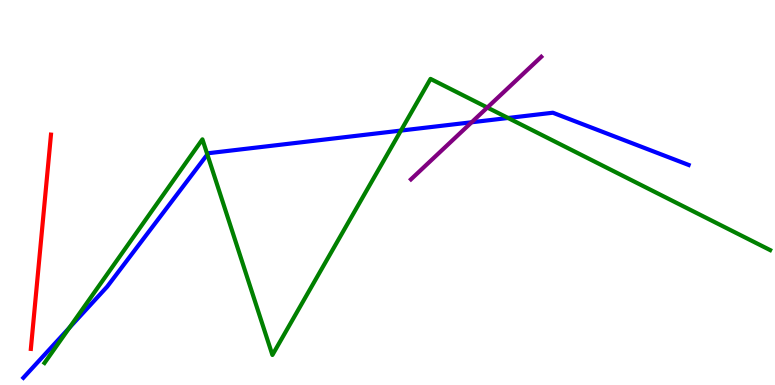[{'lines': ['blue', 'red'], 'intersections': []}, {'lines': ['green', 'red'], 'intersections': []}, {'lines': ['purple', 'red'], 'intersections': []}, {'lines': ['blue', 'green'], 'intersections': [{'x': 0.895, 'y': 1.49}, {'x': 2.68, 'y': 5.99}, {'x': 5.17, 'y': 6.61}, {'x': 6.56, 'y': 6.94}]}, {'lines': ['blue', 'purple'], 'intersections': [{'x': 6.09, 'y': 6.82}]}, {'lines': ['green', 'purple'], 'intersections': [{'x': 6.29, 'y': 7.21}]}]